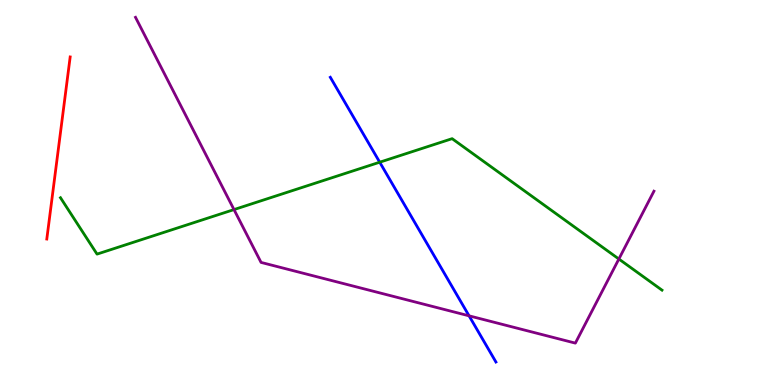[{'lines': ['blue', 'red'], 'intersections': []}, {'lines': ['green', 'red'], 'intersections': []}, {'lines': ['purple', 'red'], 'intersections': []}, {'lines': ['blue', 'green'], 'intersections': [{'x': 4.9, 'y': 5.79}]}, {'lines': ['blue', 'purple'], 'intersections': [{'x': 6.05, 'y': 1.8}]}, {'lines': ['green', 'purple'], 'intersections': [{'x': 3.02, 'y': 4.56}, {'x': 7.99, 'y': 3.27}]}]